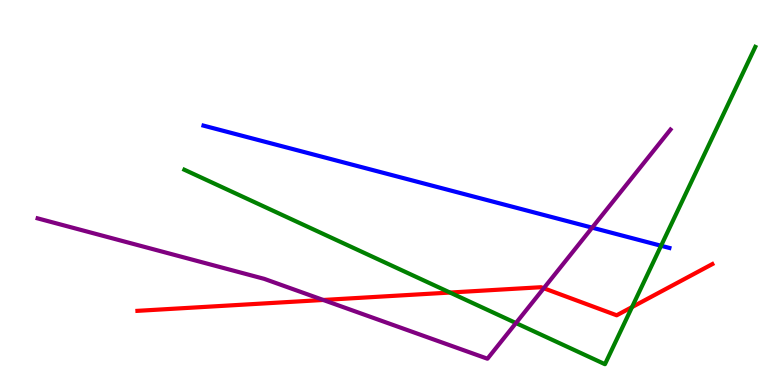[{'lines': ['blue', 'red'], 'intersections': []}, {'lines': ['green', 'red'], 'intersections': [{'x': 5.81, 'y': 2.4}, {'x': 8.16, 'y': 2.02}]}, {'lines': ['purple', 'red'], 'intersections': [{'x': 4.17, 'y': 2.21}, {'x': 7.02, 'y': 2.51}]}, {'lines': ['blue', 'green'], 'intersections': [{'x': 8.53, 'y': 3.62}]}, {'lines': ['blue', 'purple'], 'intersections': [{'x': 7.64, 'y': 4.09}]}, {'lines': ['green', 'purple'], 'intersections': [{'x': 6.66, 'y': 1.61}]}]